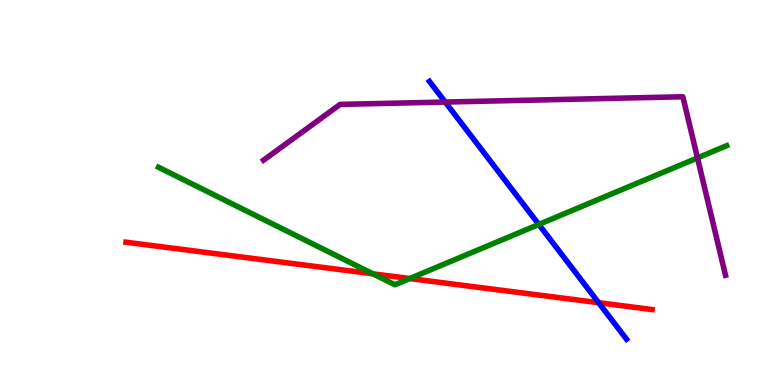[{'lines': ['blue', 'red'], 'intersections': [{'x': 7.72, 'y': 2.14}]}, {'lines': ['green', 'red'], 'intersections': [{'x': 4.81, 'y': 2.89}, {'x': 5.29, 'y': 2.77}]}, {'lines': ['purple', 'red'], 'intersections': []}, {'lines': ['blue', 'green'], 'intersections': [{'x': 6.95, 'y': 4.17}]}, {'lines': ['blue', 'purple'], 'intersections': [{'x': 5.74, 'y': 7.35}]}, {'lines': ['green', 'purple'], 'intersections': [{'x': 9.0, 'y': 5.9}]}]